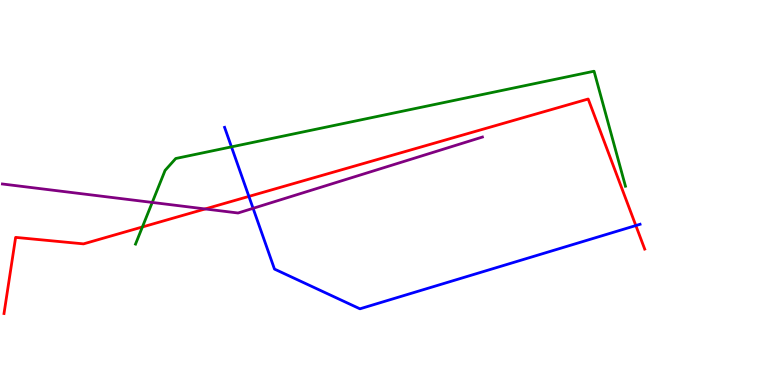[{'lines': ['blue', 'red'], 'intersections': [{'x': 3.21, 'y': 4.9}, {'x': 8.2, 'y': 4.14}]}, {'lines': ['green', 'red'], 'intersections': [{'x': 1.84, 'y': 4.1}]}, {'lines': ['purple', 'red'], 'intersections': [{'x': 2.65, 'y': 4.57}]}, {'lines': ['blue', 'green'], 'intersections': [{'x': 2.99, 'y': 6.19}]}, {'lines': ['blue', 'purple'], 'intersections': [{'x': 3.27, 'y': 4.59}]}, {'lines': ['green', 'purple'], 'intersections': [{'x': 1.96, 'y': 4.74}]}]